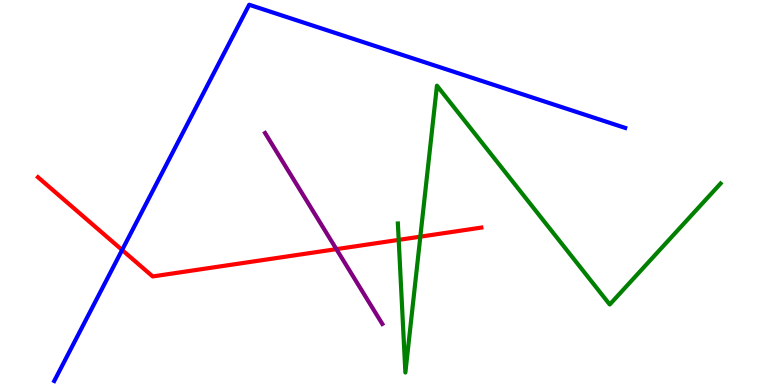[{'lines': ['blue', 'red'], 'intersections': [{'x': 1.58, 'y': 3.51}]}, {'lines': ['green', 'red'], 'intersections': [{'x': 5.14, 'y': 3.77}, {'x': 5.42, 'y': 3.85}]}, {'lines': ['purple', 'red'], 'intersections': [{'x': 4.34, 'y': 3.53}]}, {'lines': ['blue', 'green'], 'intersections': []}, {'lines': ['blue', 'purple'], 'intersections': []}, {'lines': ['green', 'purple'], 'intersections': []}]